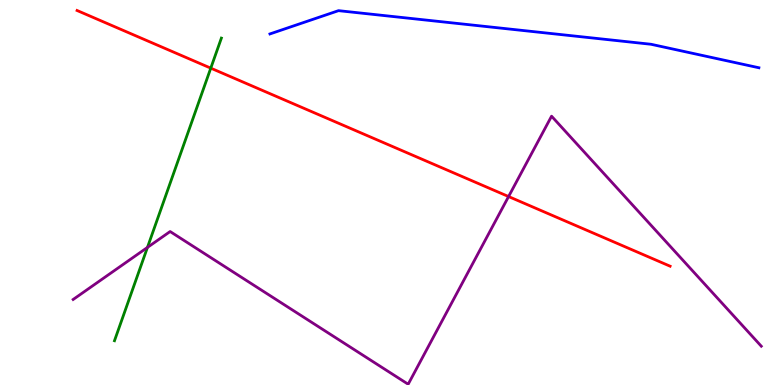[{'lines': ['blue', 'red'], 'intersections': []}, {'lines': ['green', 'red'], 'intersections': [{'x': 2.72, 'y': 8.23}]}, {'lines': ['purple', 'red'], 'intersections': [{'x': 6.56, 'y': 4.89}]}, {'lines': ['blue', 'green'], 'intersections': []}, {'lines': ['blue', 'purple'], 'intersections': []}, {'lines': ['green', 'purple'], 'intersections': [{'x': 1.9, 'y': 3.57}]}]